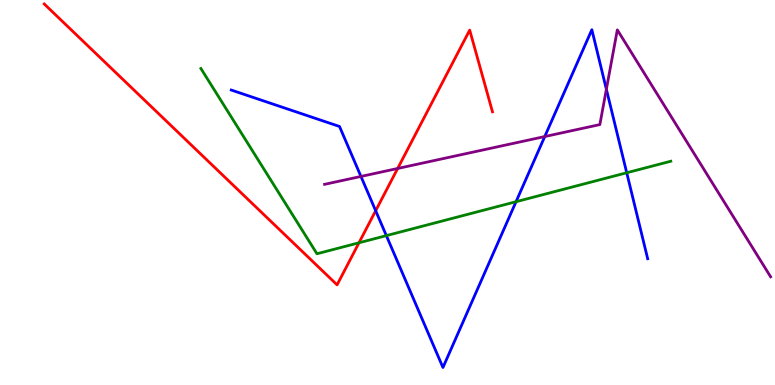[{'lines': ['blue', 'red'], 'intersections': [{'x': 4.85, 'y': 4.53}]}, {'lines': ['green', 'red'], 'intersections': [{'x': 4.63, 'y': 3.69}]}, {'lines': ['purple', 'red'], 'intersections': [{'x': 5.13, 'y': 5.62}]}, {'lines': ['blue', 'green'], 'intersections': [{'x': 4.99, 'y': 3.88}, {'x': 6.66, 'y': 4.76}, {'x': 8.09, 'y': 5.51}]}, {'lines': ['blue', 'purple'], 'intersections': [{'x': 4.66, 'y': 5.42}, {'x': 7.03, 'y': 6.45}, {'x': 7.82, 'y': 7.68}]}, {'lines': ['green', 'purple'], 'intersections': []}]